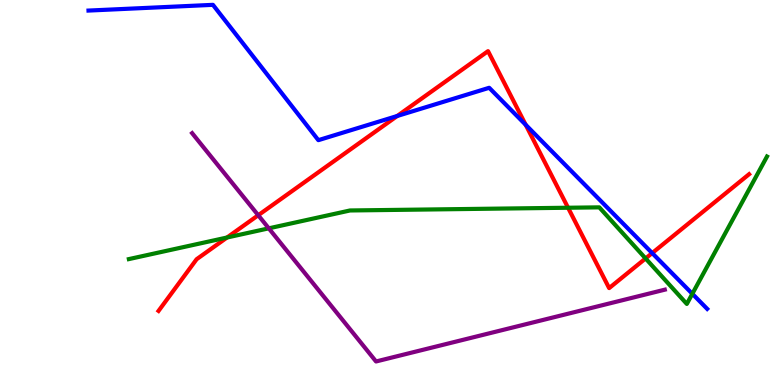[{'lines': ['blue', 'red'], 'intersections': [{'x': 5.13, 'y': 6.99}, {'x': 6.78, 'y': 6.76}, {'x': 8.42, 'y': 3.43}]}, {'lines': ['green', 'red'], 'intersections': [{'x': 2.93, 'y': 3.83}, {'x': 7.33, 'y': 4.6}, {'x': 8.33, 'y': 3.29}]}, {'lines': ['purple', 'red'], 'intersections': [{'x': 3.33, 'y': 4.41}]}, {'lines': ['blue', 'green'], 'intersections': [{'x': 8.93, 'y': 2.37}]}, {'lines': ['blue', 'purple'], 'intersections': []}, {'lines': ['green', 'purple'], 'intersections': [{'x': 3.47, 'y': 4.07}]}]